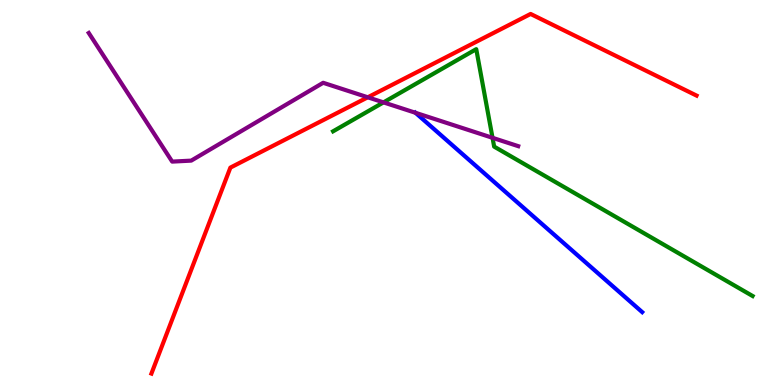[{'lines': ['blue', 'red'], 'intersections': []}, {'lines': ['green', 'red'], 'intersections': []}, {'lines': ['purple', 'red'], 'intersections': [{'x': 4.75, 'y': 7.47}]}, {'lines': ['blue', 'green'], 'intersections': []}, {'lines': ['blue', 'purple'], 'intersections': [{'x': 5.36, 'y': 7.07}]}, {'lines': ['green', 'purple'], 'intersections': [{'x': 4.95, 'y': 7.34}, {'x': 6.36, 'y': 6.42}]}]